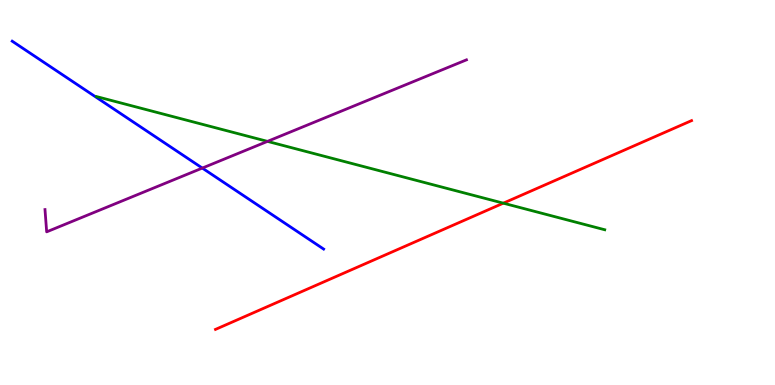[{'lines': ['blue', 'red'], 'intersections': []}, {'lines': ['green', 'red'], 'intersections': [{'x': 6.49, 'y': 4.72}]}, {'lines': ['purple', 'red'], 'intersections': []}, {'lines': ['blue', 'green'], 'intersections': []}, {'lines': ['blue', 'purple'], 'intersections': [{'x': 2.61, 'y': 5.63}]}, {'lines': ['green', 'purple'], 'intersections': [{'x': 3.45, 'y': 6.33}]}]